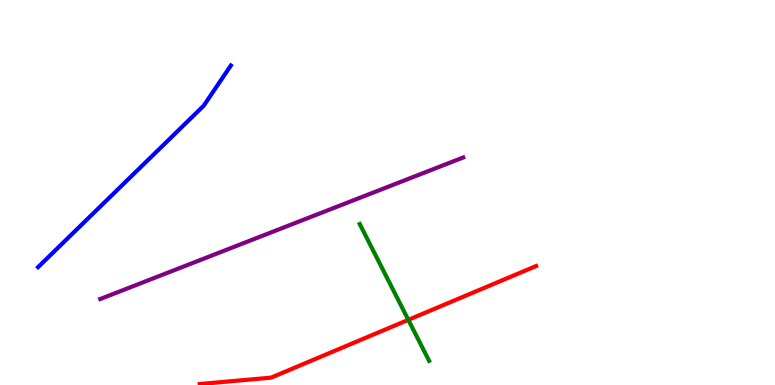[{'lines': ['blue', 'red'], 'intersections': []}, {'lines': ['green', 'red'], 'intersections': [{'x': 5.27, 'y': 1.69}]}, {'lines': ['purple', 'red'], 'intersections': []}, {'lines': ['blue', 'green'], 'intersections': []}, {'lines': ['blue', 'purple'], 'intersections': []}, {'lines': ['green', 'purple'], 'intersections': []}]